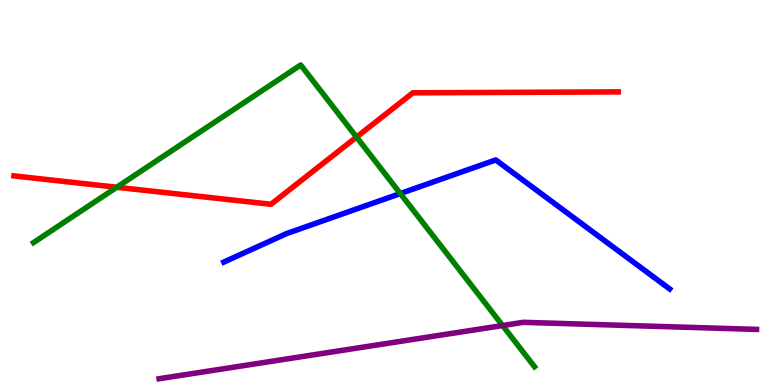[{'lines': ['blue', 'red'], 'intersections': []}, {'lines': ['green', 'red'], 'intersections': [{'x': 1.51, 'y': 5.14}, {'x': 4.6, 'y': 6.44}]}, {'lines': ['purple', 'red'], 'intersections': []}, {'lines': ['blue', 'green'], 'intersections': [{'x': 5.17, 'y': 4.97}]}, {'lines': ['blue', 'purple'], 'intersections': []}, {'lines': ['green', 'purple'], 'intersections': [{'x': 6.49, 'y': 1.54}]}]